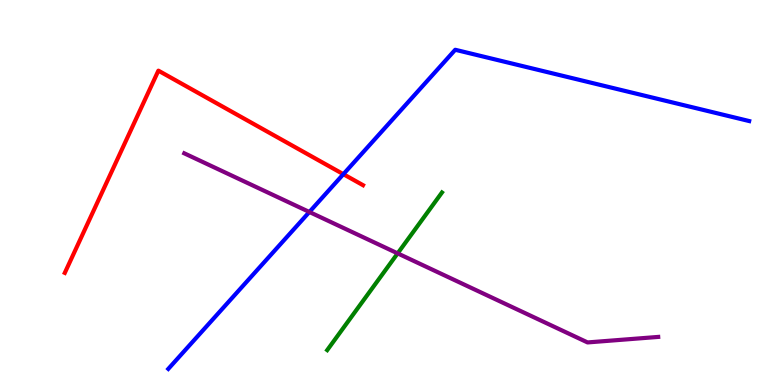[{'lines': ['blue', 'red'], 'intersections': [{'x': 4.43, 'y': 5.48}]}, {'lines': ['green', 'red'], 'intersections': []}, {'lines': ['purple', 'red'], 'intersections': []}, {'lines': ['blue', 'green'], 'intersections': []}, {'lines': ['blue', 'purple'], 'intersections': [{'x': 3.99, 'y': 4.49}]}, {'lines': ['green', 'purple'], 'intersections': [{'x': 5.13, 'y': 3.42}]}]